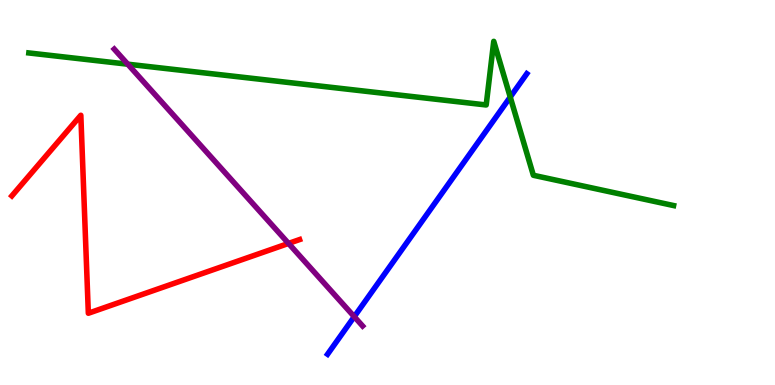[{'lines': ['blue', 'red'], 'intersections': []}, {'lines': ['green', 'red'], 'intersections': []}, {'lines': ['purple', 'red'], 'intersections': [{'x': 3.72, 'y': 3.68}]}, {'lines': ['blue', 'green'], 'intersections': [{'x': 6.58, 'y': 7.48}]}, {'lines': ['blue', 'purple'], 'intersections': [{'x': 4.57, 'y': 1.77}]}, {'lines': ['green', 'purple'], 'intersections': [{'x': 1.65, 'y': 8.33}]}]